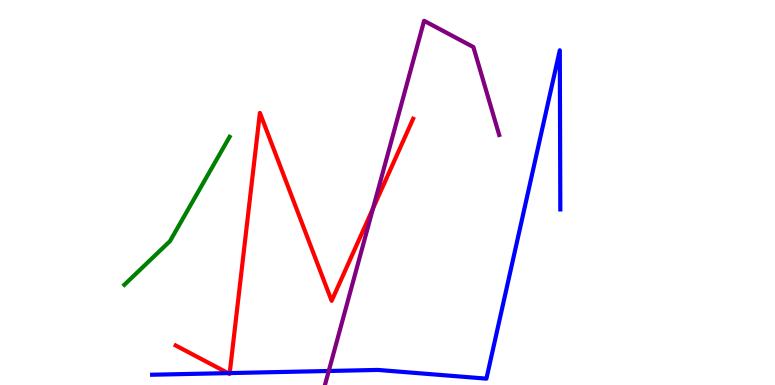[{'lines': ['blue', 'red'], 'intersections': [{'x': 2.94, 'y': 0.309}, {'x': 2.96, 'y': 0.309}]}, {'lines': ['green', 'red'], 'intersections': []}, {'lines': ['purple', 'red'], 'intersections': [{'x': 4.81, 'y': 4.59}]}, {'lines': ['blue', 'green'], 'intersections': []}, {'lines': ['blue', 'purple'], 'intersections': [{'x': 4.24, 'y': 0.364}]}, {'lines': ['green', 'purple'], 'intersections': []}]